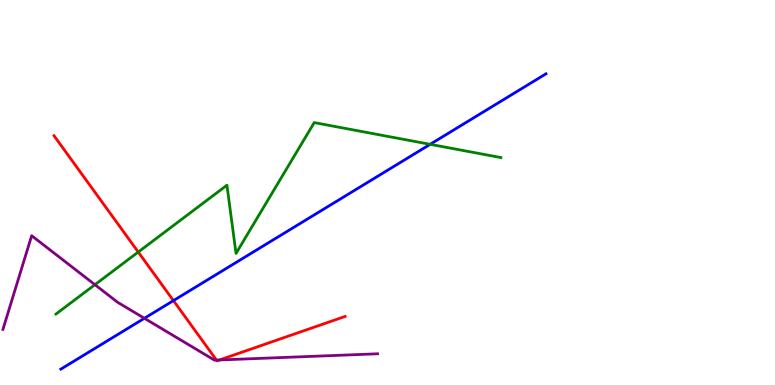[{'lines': ['blue', 'red'], 'intersections': [{'x': 2.24, 'y': 2.19}]}, {'lines': ['green', 'red'], 'intersections': [{'x': 1.78, 'y': 3.45}]}, {'lines': ['purple', 'red'], 'intersections': [{'x': 2.79, 'y': 0.647}, {'x': 2.83, 'y': 0.65}]}, {'lines': ['blue', 'green'], 'intersections': [{'x': 5.55, 'y': 6.25}]}, {'lines': ['blue', 'purple'], 'intersections': [{'x': 1.86, 'y': 1.73}]}, {'lines': ['green', 'purple'], 'intersections': [{'x': 1.22, 'y': 2.61}]}]